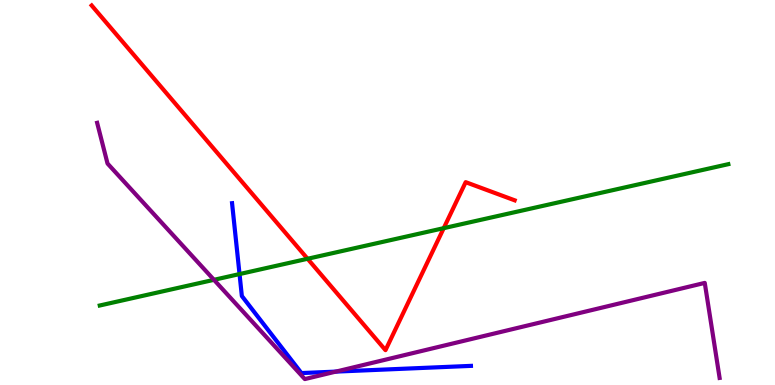[{'lines': ['blue', 'red'], 'intersections': []}, {'lines': ['green', 'red'], 'intersections': [{'x': 3.97, 'y': 3.28}, {'x': 5.73, 'y': 4.07}]}, {'lines': ['purple', 'red'], 'intersections': []}, {'lines': ['blue', 'green'], 'intersections': [{'x': 3.09, 'y': 2.88}]}, {'lines': ['blue', 'purple'], 'intersections': [{'x': 4.33, 'y': 0.348}]}, {'lines': ['green', 'purple'], 'intersections': [{'x': 2.76, 'y': 2.73}]}]